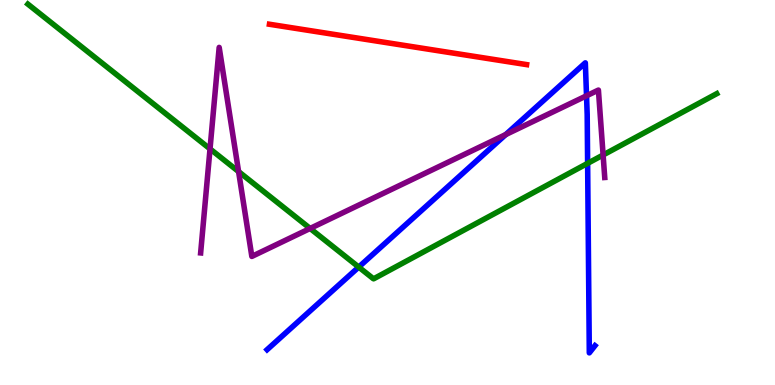[{'lines': ['blue', 'red'], 'intersections': []}, {'lines': ['green', 'red'], 'intersections': []}, {'lines': ['purple', 'red'], 'intersections': []}, {'lines': ['blue', 'green'], 'intersections': [{'x': 4.63, 'y': 3.06}, {'x': 7.58, 'y': 5.76}]}, {'lines': ['blue', 'purple'], 'intersections': [{'x': 6.53, 'y': 6.51}, {'x': 7.57, 'y': 7.51}]}, {'lines': ['green', 'purple'], 'intersections': [{'x': 2.71, 'y': 6.13}, {'x': 3.08, 'y': 5.54}, {'x': 4.0, 'y': 4.07}, {'x': 7.78, 'y': 5.97}]}]